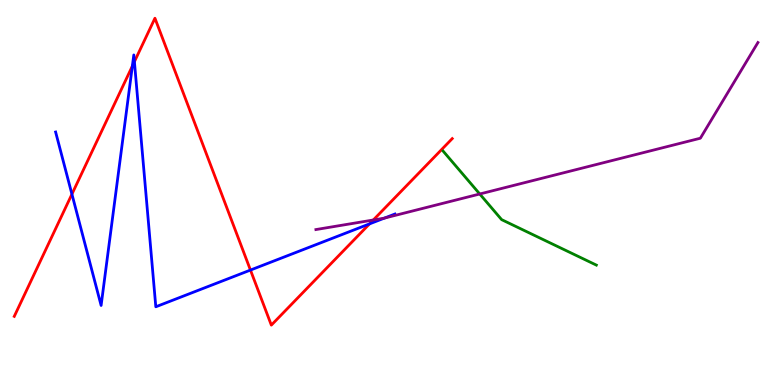[{'lines': ['blue', 'red'], 'intersections': [{'x': 0.928, 'y': 4.96}, {'x': 1.71, 'y': 8.28}, {'x': 1.73, 'y': 8.4}, {'x': 3.23, 'y': 2.99}, {'x': 4.77, 'y': 4.19}]}, {'lines': ['green', 'red'], 'intersections': []}, {'lines': ['purple', 'red'], 'intersections': [{'x': 4.82, 'y': 4.29}]}, {'lines': ['blue', 'green'], 'intersections': []}, {'lines': ['blue', 'purple'], 'intersections': [{'x': 4.96, 'y': 4.34}]}, {'lines': ['green', 'purple'], 'intersections': [{'x': 6.19, 'y': 4.96}]}]